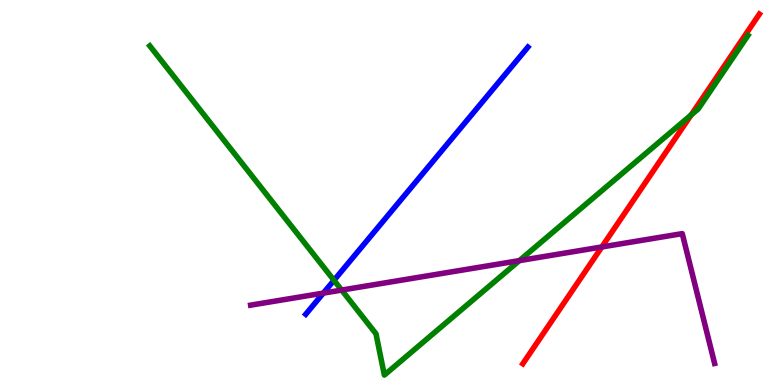[{'lines': ['blue', 'red'], 'intersections': []}, {'lines': ['green', 'red'], 'intersections': [{'x': 8.92, 'y': 7.01}]}, {'lines': ['purple', 'red'], 'intersections': [{'x': 7.77, 'y': 3.59}]}, {'lines': ['blue', 'green'], 'intersections': [{'x': 4.31, 'y': 2.72}]}, {'lines': ['blue', 'purple'], 'intersections': [{'x': 4.17, 'y': 2.39}]}, {'lines': ['green', 'purple'], 'intersections': [{'x': 4.41, 'y': 2.47}, {'x': 6.7, 'y': 3.23}]}]